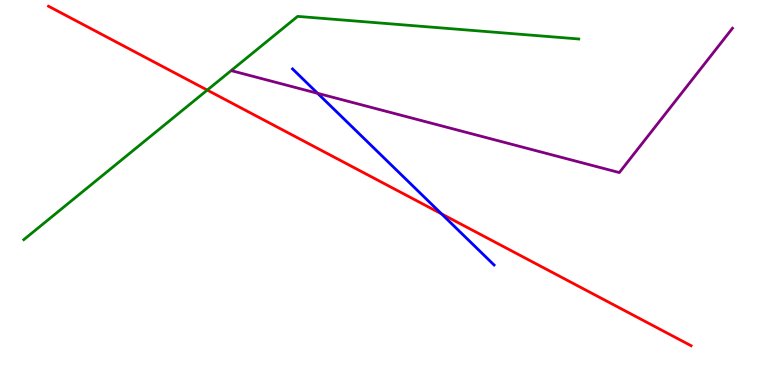[{'lines': ['blue', 'red'], 'intersections': [{'x': 5.7, 'y': 4.45}]}, {'lines': ['green', 'red'], 'intersections': [{'x': 2.67, 'y': 7.66}]}, {'lines': ['purple', 'red'], 'intersections': []}, {'lines': ['blue', 'green'], 'intersections': []}, {'lines': ['blue', 'purple'], 'intersections': [{'x': 4.1, 'y': 7.58}]}, {'lines': ['green', 'purple'], 'intersections': []}]